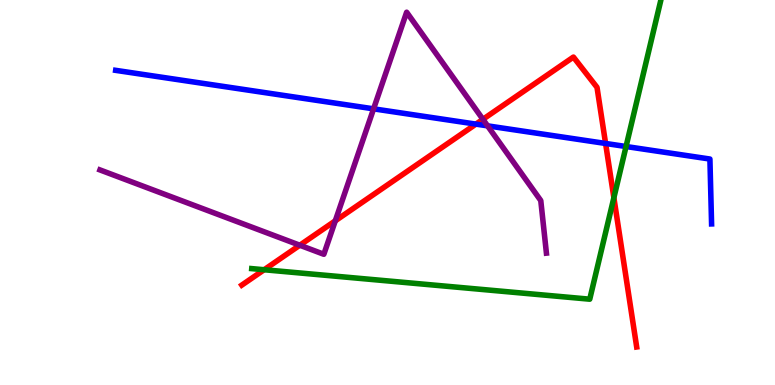[{'lines': ['blue', 'red'], 'intersections': [{'x': 6.14, 'y': 6.78}, {'x': 7.81, 'y': 6.27}]}, {'lines': ['green', 'red'], 'intersections': [{'x': 3.41, 'y': 2.99}, {'x': 7.92, 'y': 4.86}]}, {'lines': ['purple', 'red'], 'intersections': [{'x': 3.87, 'y': 3.63}, {'x': 4.33, 'y': 4.26}, {'x': 6.23, 'y': 6.9}]}, {'lines': ['blue', 'green'], 'intersections': [{'x': 8.08, 'y': 6.19}]}, {'lines': ['blue', 'purple'], 'intersections': [{'x': 4.82, 'y': 7.17}, {'x': 6.29, 'y': 6.73}]}, {'lines': ['green', 'purple'], 'intersections': []}]